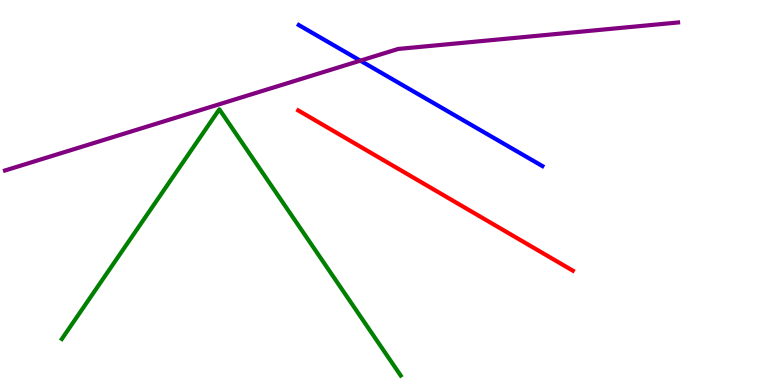[{'lines': ['blue', 'red'], 'intersections': []}, {'lines': ['green', 'red'], 'intersections': []}, {'lines': ['purple', 'red'], 'intersections': []}, {'lines': ['blue', 'green'], 'intersections': []}, {'lines': ['blue', 'purple'], 'intersections': [{'x': 4.65, 'y': 8.42}]}, {'lines': ['green', 'purple'], 'intersections': []}]